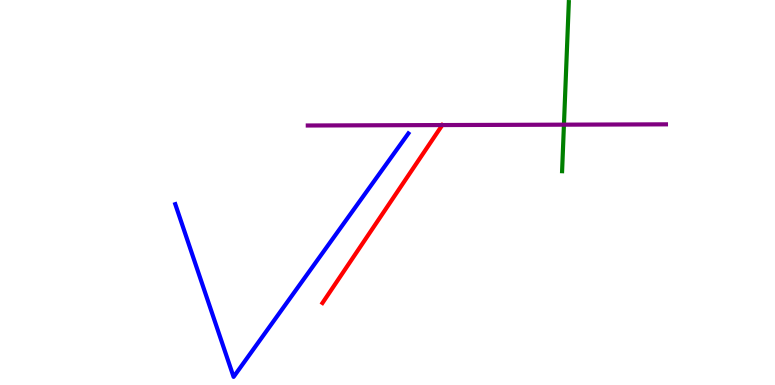[{'lines': ['blue', 'red'], 'intersections': []}, {'lines': ['green', 'red'], 'intersections': []}, {'lines': ['purple', 'red'], 'intersections': [{'x': 5.71, 'y': 6.75}]}, {'lines': ['blue', 'green'], 'intersections': []}, {'lines': ['blue', 'purple'], 'intersections': []}, {'lines': ['green', 'purple'], 'intersections': [{'x': 7.28, 'y': 6.76}]}]